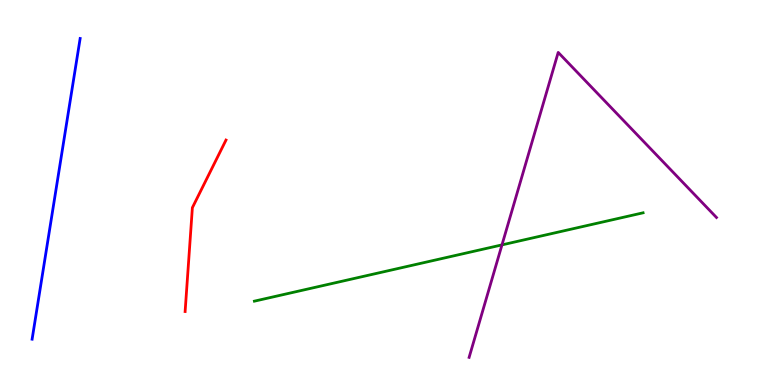[{'lines': ['blue', 'red'], 'intersections': []}, {'lines': ['green', 'red'], 'intersections': []}, {'lines': ['purple', 'red'], 'intersections': []}, {'lines': ['blue', 'green'], 'intersections': []}, {'lines': ['blue', 'purple'], 'intersections': []}, {'lines': ['green', 'purple'], 'intersections': [{'x': 6.48, 'y': 3.64}]}]